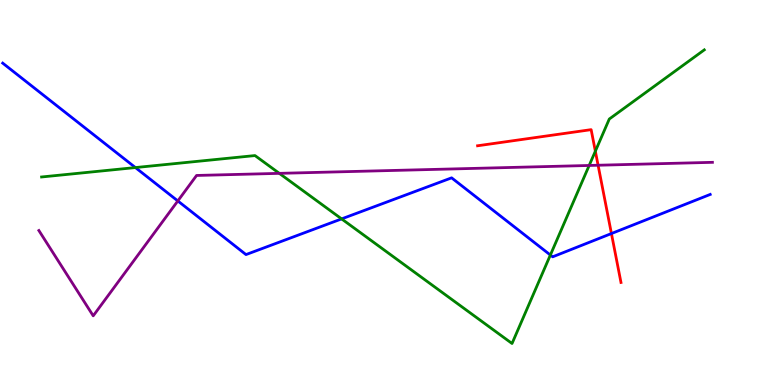[{'lines': ['blue', 'red'], 'intersections': [{'x': 7.89, 'y': 3.93}]}, {'lines': ['green', 'red'], 'intersections': [{'x': 7.68, 'y': 6.07}]}, {'lines': ['purple', 'red'], 'intersections': [{'x': 7.72, 'y': 5.71}]}, {'lines': ['blue', 'green'], 'intersections': [{'x': 1.75, 'y': 5.65}, {'x': 4.41, 'y': 4.31}, {'x': 7.1, 'y': 3.38}]}, {'lines': ['blue', 'purple'], 'intersections': [{'x': 2.29, 'y': 4.78}]}, {'lines': ['green', 'purple'], 'intersections': [{'x': 3.6, 'y': 5.5}, {'x': 7.6, 'y': 5.7}]}]